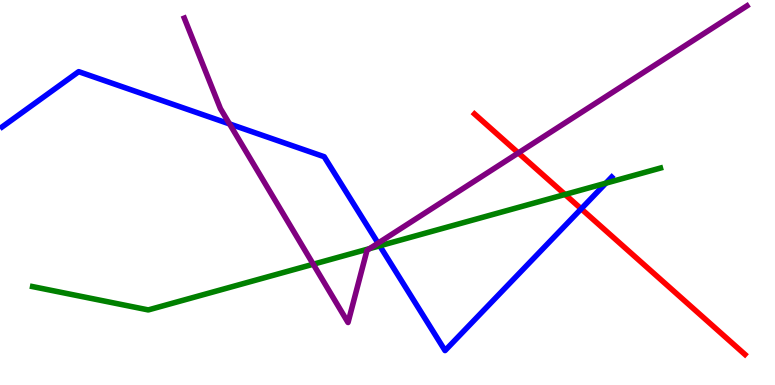[{'lines': ['blue', 'red'], 'intersections': [{'x': 7.5, 'y': 4.58}]}, {'lines': ['green', 'red'], 'intersections': [{'x': 7.29, 'y': 4.95}]}, {'lines': ['purple', 'red'], 'intersections': [{'x': 6.69, 'y': 6.03}]}, {'lines': ['blue', 'green'], 'intersections': [{'x': 4.9, 'y': 3.62}, {'x': 7.82, 'y': 5.24}]}, {'lines': ['blue', 'purple'], 'intersections': [{'x': 2.96, 'y': 6.78}, {'x': 4.88, 'y': 3.68}]}, {'lines': ['green', 'purple'], 'intersections': [{'x': 4.04, 'y': 3.14}, {'x': 4.77, 'y': 3.54}]}]